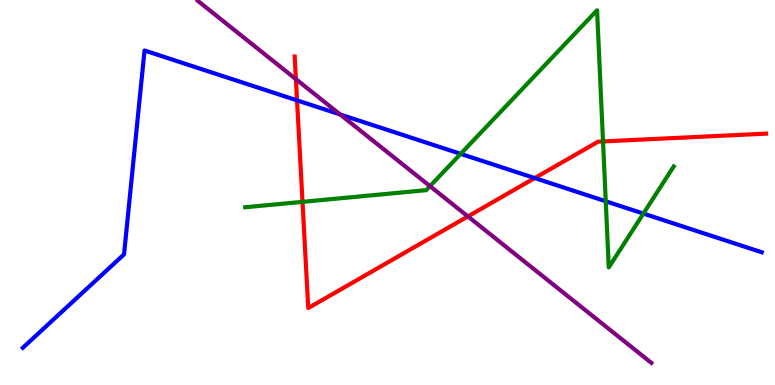[{'lines': ['blue', 'red'], 'intersections': [{'x': 3.83, 'y': 7.39}, {'x': 6.9, 'y': 5.37}]}, {'lines': ['green', 'red'], 'intersections': [{'x': 3.9, 'y': 4.76}, {'x': 7.78, 'y': 6.33}]}, {'lines': ['purple', 'red'], 'intersections': [{'x': 3.82, 'y': 7.94}, {'x': 6.04, 'y': 4.38}]}, {'lines': ['blue', 'green'], 'intersections': [{'x': 5.94, 'y': 6.0}, {'x': 7.82, 'y': 4.77}, {'x': 8.3, 'y': 4.45}]}, {'lines': ['blue', 'purple'], 'intersections': [{'x': 4.39, 'y': 7.03}]}, {'lines': ['green', 'purple'], 'intersections': [{'x': 5.55, 'y': 5.16}]}]